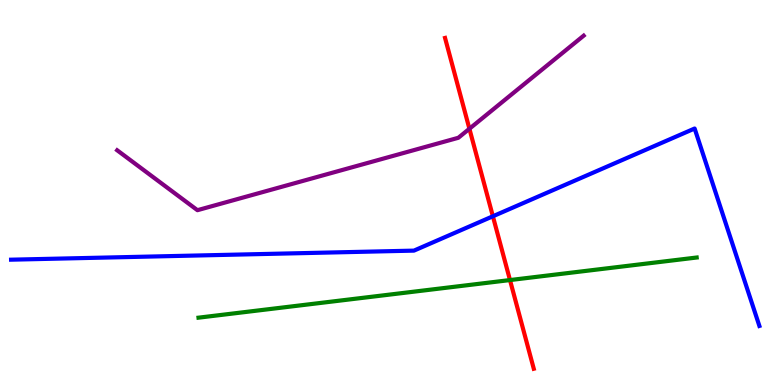[{'lines': ['blue', 'red'], 'intersections': [{'x': 6.36, 'y': 4.38}]}, {'lines': ['green', 'red'], 'intersections': [{'x': 6.58, 'y': 2.73}]}, {'lines': ['purple', 'red'], 'intersections': [{'x': 6.06, 'y': 6.66}]}, {'lines': ['blue', 'green'], 'intersections': []}, {'lines': ['blue', 'purple'], 'intersections': []}, {'lines': ['green', 'purple'], 'intersections': []}]